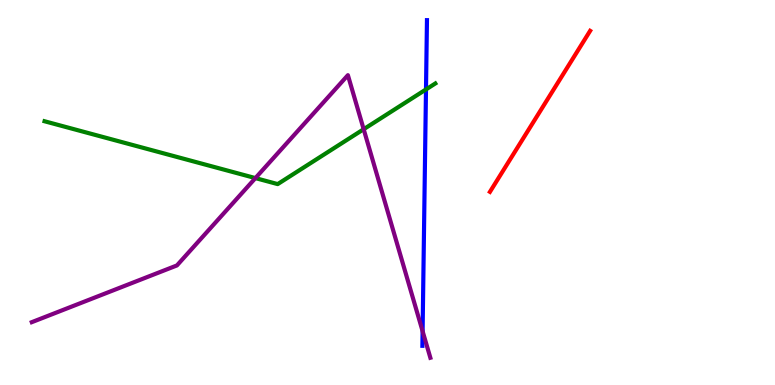[{'lines': ['blue', 'red'], 'intersections': []}, {'lines': ['green', 'red'], 'intersections': []}, {'lines': ['purple', 'red'], 'intersections': []}, {'lines': ['blue', 'green'], 'intersections': [{'x': 5.5, 'y': 7.68}]}, {'lines': ['blue', 'purple'], 'intersections': [{'x': 5.45, 'y': 1.4}]}, {'lines': ['green', 'purple'], 'intersections': [{'x': 3.3, 'y': 5.37}, {'x': 4.69, 'y': 6.64}]}]